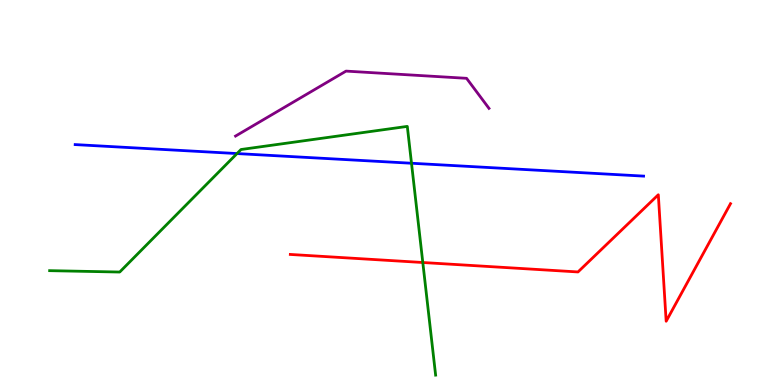[{'lines': ['blue', 'red'], 'intersections': []}, {'lines': ['green', 'red'], 'intersections': [{'x': 5.46, 'y': 3.18}]}, {'lines': ['purple', 'red'], 'intersections': []}, {'lines': ['blue', 'green'], 'intersections': [{'x': 3.06, 'y': 6.01}, {'x': 5.31, 'y': 5.76}]}, {'lines': ['blue', 'purple'], 'intersections': []}, {'lines': ['green', 'purple'], 'intersections': []}]